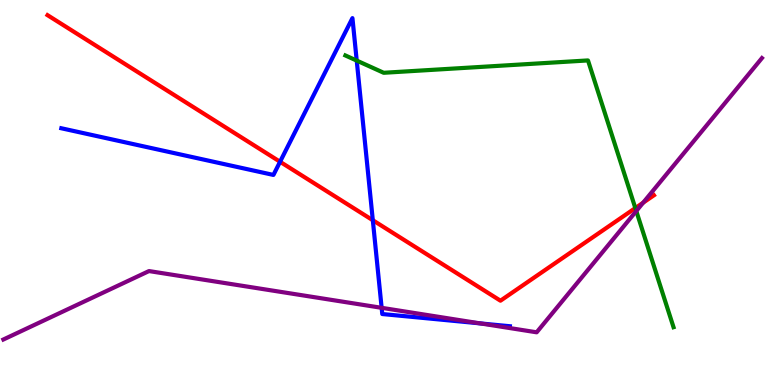[{'lines': ['blue', 'red'], 'intersections': [{'x': 3.61, 'y': 5.8}, {'x': 4.81, 'y': 4.28}]}, {'lines': ['green', 'red'], 'intersections': [{'x': 8.2, 'y': 4.6}]}, {'lines': ['purple', 'red'], 'intersections': [{'x': 8.3, 'y': 4.74}]}, {'lines': ['blue', 'green'], 'intersections': [{'x': 4.6, 'y': 8.43}]}, {'lines': ['blue', 'purple'], 'intersections': [{'x': 4.92, 'y': 2.0}, {'x': 6.2, 'y': 1.6}]}, {'lines': ['green', 'purple'], 'intersections': [{'x': 8.21, 'y': 4.52}]}]